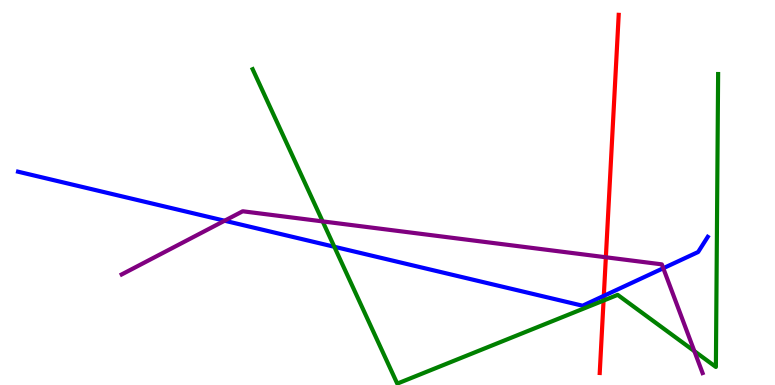[{'lines': ['blue', 'red'], 'intersections': [{'x': 7.79, 'y': 2.32}]}, {'lines': ['green', 'red'], 'intersections': [{'x': 7.79, 'y': 2.19}]}, {'lines': ['purple', 'red'], 'intersections': [{'x': 7.82, 'y': 3.32}]}, {'lines': ['blue', 'green'], 'intersections': [{'x': 4.31, 'y': 3.59}]}, {'lines': ['blue', 'purple'], 'intersections': [{'x': 2.9, 'y': 4.27}, {'x': 8.56, 'y': 3.03}]}, {'lines': ['green', 'purple'], 'intersections': [{'x': 4.16, 'y': 4.25}, {'x': 8.96, 'y': 0.879}]}]